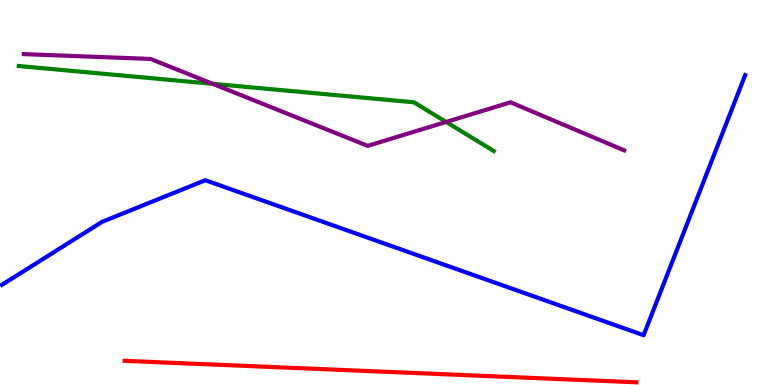[{'lines': ['blue', 'red'], 'intersections': []}, {'lines': ['green', 'red'], 'intersections': []}, {'lines': ['purple', 'red'], 'intersections': []}, {'lines': ['blue', 'green'], 'intersections': []}, {'lines': ['blue', 'purple'], 'intersections': []}, {'lines': ['green', 'purple'], 'intersections': [{'x': 2.74, 'y': 7.82}, {'x': 5.76, 'y': 6.83}]}]